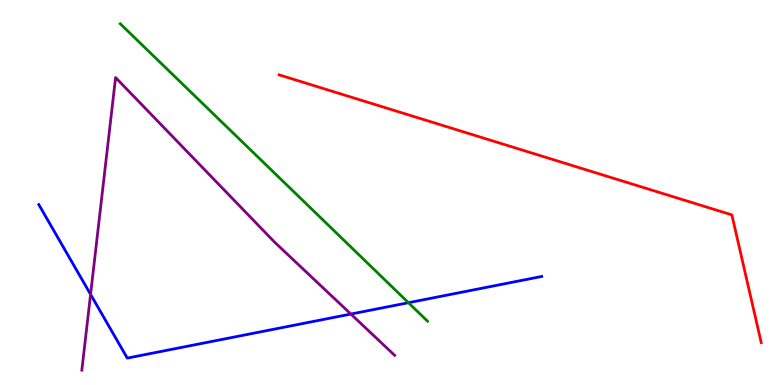[{'lines': ['blue', 'red'], 'intersections': []}, {'lines': ['green', 'red'], 'intersections': []}, {'lines': ['purple', 'red'], 'intersections': []}, {'lines': ['blue', 'green'], 'intersections': [{'x': 5.27, 'y': 2.14}]}, {'lines': ['blue', 'purple'], 'intersections': [{'x': 1.17, 'y': 2.35}, {'x': 4.53, 'y': 1.84}]}, {'lines': ['green', 'purple'], 'intersections': []}]